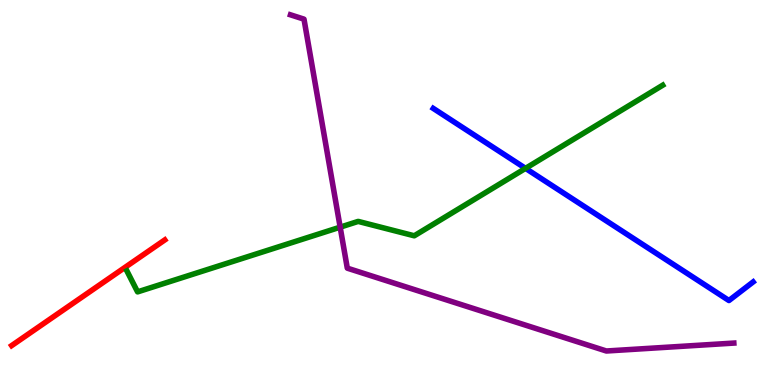[{'lines': ['blue', 'red'], 'intersections': []}, {'lines': ['green', 'red'], 'intersections': []}, {'lines': ['purple', 'red'], 'intersections': []}, {'lines': ['blue', 'green'], 'intersections': [{'x': 6.78, 'y': 5.63}]}, {'lines': ['blue', 'purple'], 'intersections': []}, {'lines': ['green', 'purple'], 'intersections': [{'x': 4.39, 'y': 4.1}]}]